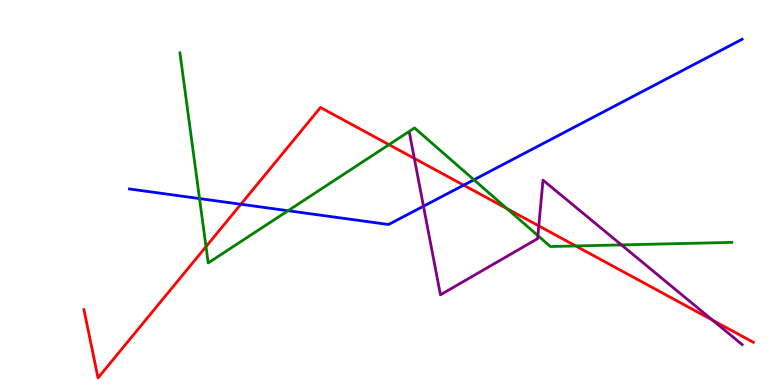[{'lines': ['blue', 'red'], 'intersections': [{'x': 3.11, 'y': 4.69}, {'x': 5.98, 'y': 5.19}]}, {'lines': ['green', 'red'], 'intersections': [{'x': 2.66, 'y': 3.59}, {'x': 5.02, 'y': 6.24}, {'x': 6.54, 'y': 4.58}, {'x': 7.43, 'y': 3.61}]}, {'lines': ['purple', 'red'], 'intersections': [{'x': 5.35, 'y': 5.89}, {'x': 6.95, 'y': 4.13}, {'x': 9.2, 'y': 1.68}]}, {'lines': ['blue', 'green'], 'intersections': [{'x': 2.57, 'y': 4.84}, {'x': 3.72, 'y': 4.53}, {'x': 6.11, 'y': 5.33}]}, {'lines': ['blue', 'purple'], 'intersections': [{'x': 5.46, 'y': 4.64}]}, {'lines': ['green', 'purple'], 'intersections': [{'x': 6.94, 'y': 3.88}, {'x': 8.02, 'y': 3.64}]}]